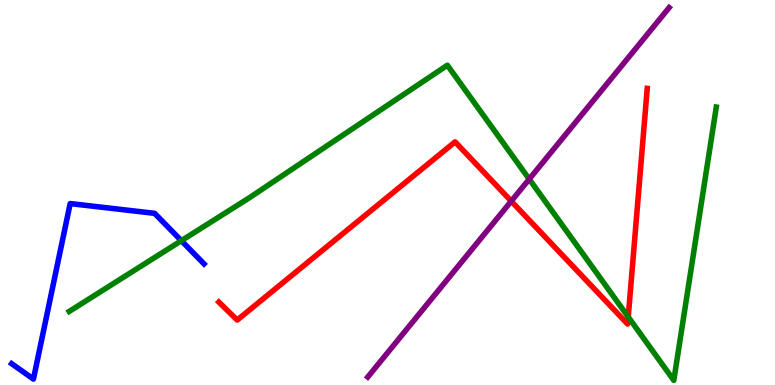[{'lines': ['blue', 'red'], 'intersections': []}, {'lines': ['green', 'red'], 'intersections': [{'x': 8.11, 'y': 1.77}]}, {'lines': ['purple', 'red'], 'intersections': [{'x': 6.6, 'y': 4.78}]}, {'lines': ['blue', 'green'], 'intersections': [{'x': 2.34, 'y': 3.75}]}, {'lines': ['blue', 'purple'], 'intersections': []}, {'lines': ['green', 'purple'], 'intersections': [{'x': 6.83, 'y': 5.35}]}]